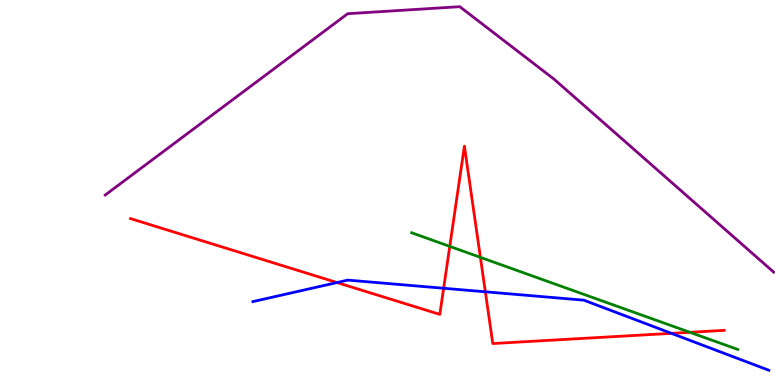[{'lines': ['blue', 'red'], 'intersections': [{'x': 4.35, 'y': 2.66}, {'x': 5.72, 'y': 2.51}, {'x': 6.26, 'y': 2.42}, {'x': 8.66, 'y': 1.34}]}, {'lines': ['green', 'red'], 'intersections': [{'x': 5.8, 'y': 3.6}, {'x': 6.2, 'y': 3.32}, {'x': 8.9, 'y': 1.37}]}, {'lines': ['purple', 'red'], 'intersections': []}, {'lines': ['blue', 'green'], 'intersections': []}, {'lines': ['blue', 'purple'], 'intersections': []}, {'lines': ['green', 'purple'], 'intersections': []}]